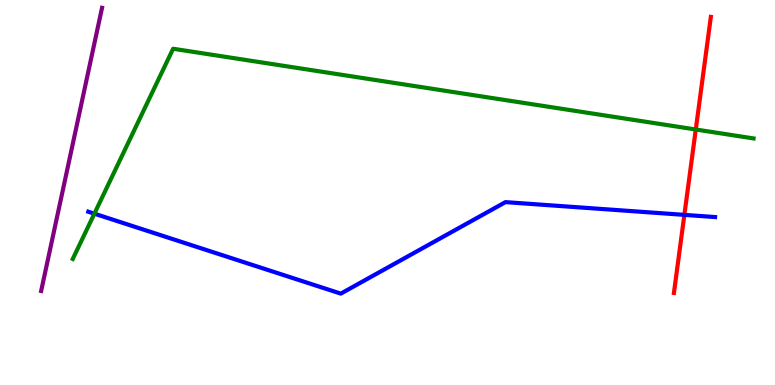[{'lines': ['blue', 'red'], 'intersections': [{'x': 8.83, 'y': 4.42}]}, {'lines': ['green', 'red'], 'intersections': [{'x': 8.98, 'y': 6.64}]}, {'lines': ['purple', 'red'], 'intersections': []}, {'lines': ['blue', 'green'], 'intersections': [{'x': 1.22, 'y': 4.45}]}, {'lines': ['blue', 'purple'], 'intersections': []}, {'lines': ['green', 'purple'], 'intersections': []}]